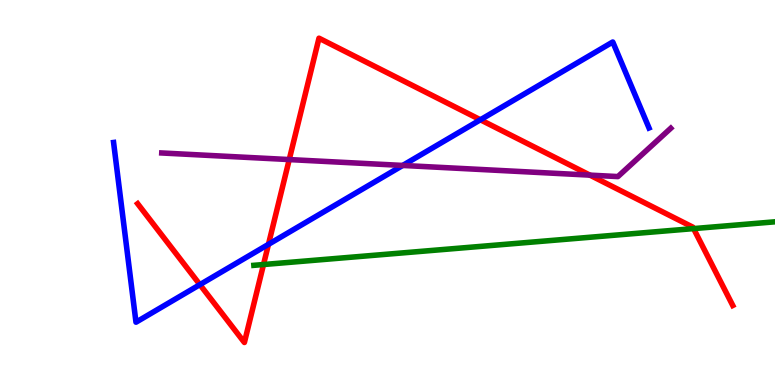[{'lines': ['blue', 'red'], 'intersections': [{'x': 2.58, 'y': 2.61}, {'x': 3.46, 'y': 3.65}, {'x': 6.2, 'y': 6.89}]}, {'lines': ['green', 'red'], 'intersections': [{'x': 3.4, 'y': 3.13}, {'x': 8.95, 'y': 4.06}]}, {'lines': ['purple', 'red'], 'intersections': [{'x': 3.73, 'y': 5.86}, {'x': 7.61, 'y': 5.45}]}, {'lines': ['blue', 'green'], 'intersections': []}, {'lines': ['blue', 'purple'], 'intersections': [{'x': 5.2, 'y': 5.7}]}, {'lines': ['green', 'purple'], 'intersections': []}]